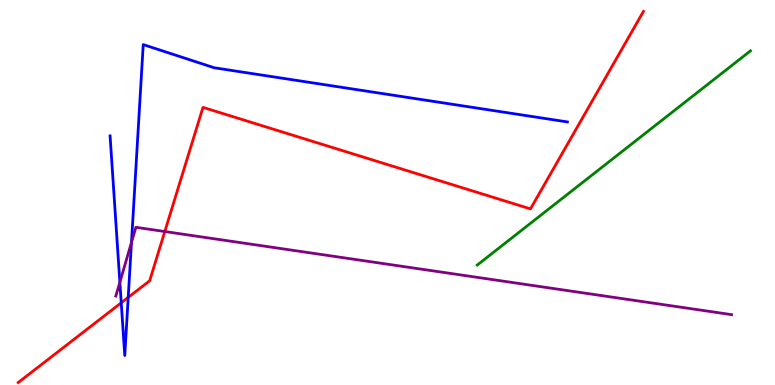[{'lines': ['blue', 'red'], 'intersections': [{'x': 1.56, 'y': 2.14}, {'x': 1.65, 'y': 2.28}]}, {'lines': ['green', 'red'], 'intersections': []}, {'lines': ['purple', 'red'], 'intersections': [{'x': 2.13, 'y': 3.99}]}, {'lines': ['blue', 'green'], 'intersections': []}, {'lines': ['blue', 'purple'], 'intersections': [{'x': 1.55, 'y': 2.67}, {'x': 1.7, 'y': 3.7}]}, {'lines': ['green', 'purple'], 'intersections': []}]